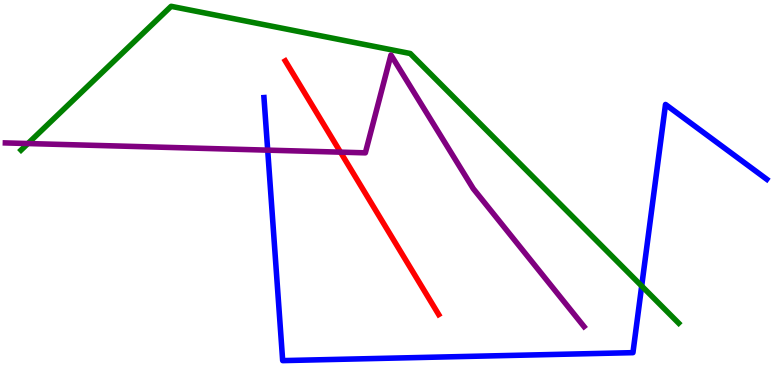[{'lines': ['blue', 'red'], 'intersections': []}, {'lines': ['green', 'red'], 'intersections': []}, {'lines': ['purple', 'red'], 'intersections': [{'x': 4.39, 'y': 6.05}]}, {'lines': ['blue', 'green'], 'intersections': [{'x': 8.28, 'y': 2.57}]}, {'lines': ['blue', 'purple'], 'intersections': [{'x': 3.45, 'y': 6.1}]}, {'lines': ['green', 'purple'], 'intersections': [{'x': 0.36, 'y': 6.27}]}]